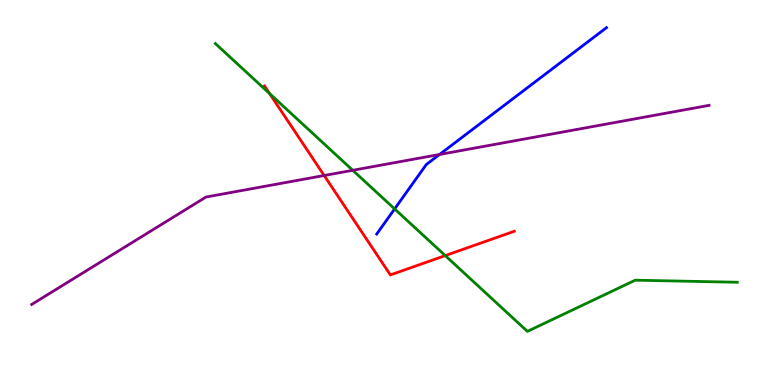[{'lines': ['blue', 'red'], 'intersections': []}, {'lines': ['green', 'red'], 'intersections': [{'x': 3.48, 'y': 7.57}, {'x': 5.74, 'y': 3.36}]}, {'lines': ['purple', 'red'], 'intersections': [{'x': 4.18, 'y': 5.44}]}, {'lines': ['blue', 'green'], 'intersections': [{'x': 5.09, 'y': 4.57}]}, {'lines': ['blue', 'purple'], 'intersections': [{'x': 5.67, 'y': 5.99}]}, {'lines': ['green', 'purple'], 'intersections': [{'x': 4.55, 'y': 5.58}]}]